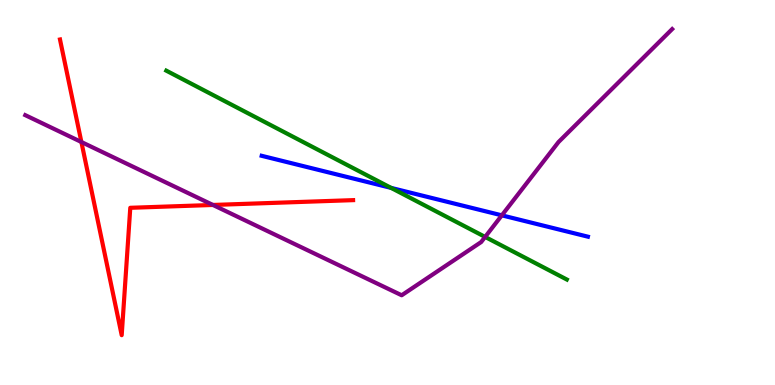[{'lines': ['blue', 'red'], 'intersections': []}, {'lines': ['green', 'red'], 'intersections': []}, {'lines': ['purple', 'red'], 'intersections': [{'x': 1.05, 'y': 6.31}, {'x': 2.75, 'y': 4.68}]}, {'lines': ['blue', 'green'], 'intersections': [{'x': 5.05, 'y': 5.12}]}, {'lines': ['blue', 'purple'], 'intersections': [{'x': 6.48, 'y': 4.41}]}, {'lines': ['green', 'purple'], 'intersections': [{'x': 6.26, 'y': 3.85}]}]